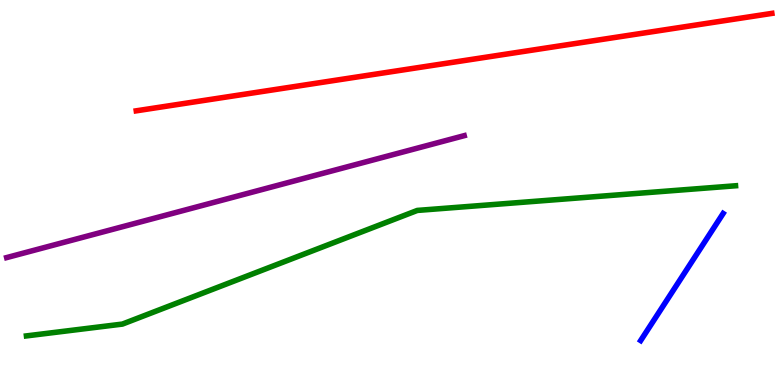[{'lines': ['blue', 'red'], 'intersections': []}, {'lines': ['green', 'red'], 'intersections': []}, {'lines': ['purple', 'red'], 'intersections': []}, {'lines': ['blue', 'green'], 'intersections': []}, {'lines': ['blue', 'purple'], 'intersections': []}, {'lines': ['green', 'purple'], 'intersections': []}]